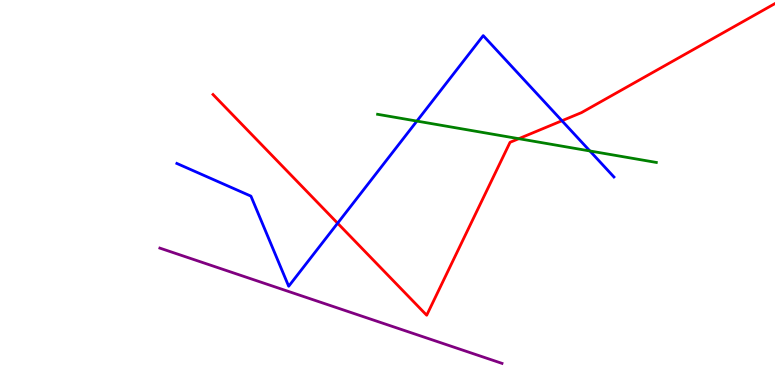[{'lines': ['blue', 'red'], 'intersections': [{'x': 4.36, 'y': 4.2}, {'x': 7.25, 'y': 6.86}]}, {'lines': ['green', 'red'], 'intersections': [{'x': 6.69, 'y': 6.4}]}, {'lines': ['purple', 'red'], 'intersections': []}, {'lines': ['blue', 'green'], 'intersections': [{'x': 5.38, 'y': 6.85}, {'x': 7.61, 'y': 6.08}]}, {'lines': ['blue', 'purple'], 'intersections': []}, {'lines': ['green', 'purple'], 'intersections': []}]